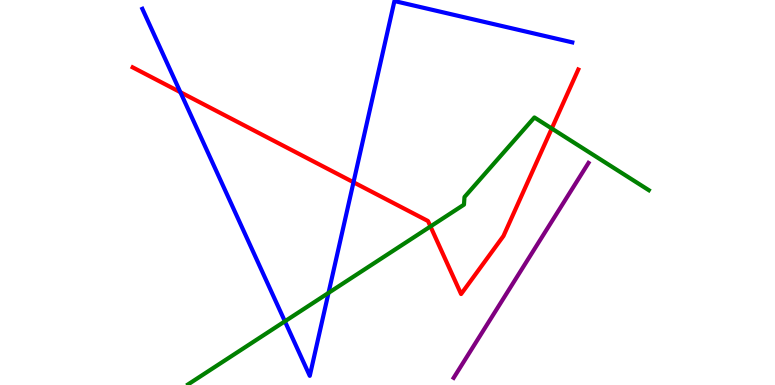[{'lines': ['blue', 'red'], 'intersections': [{'x': 2.33, 'y': 7.61}, {'x': 4.56, 'y': 5.27}]}, {'lines': ['green', 'red'], 'intersections': [{'x': 5.55, 'y': 4.12}, {'x': 7.12, 'y': 6.66}]}, {'lines': ['purple', 'red'], 'intersections': []}, {'lines': ['blue', 'green'], 'intersections': [{'x': 3.68, 'y': 1.65}, {'x': 4.24, 'y': 2.39}]}, {'lines': ['blue', 'purple'], 'intersections': []}, {'lines': ['green', 'purple'], 'intersections': []}]